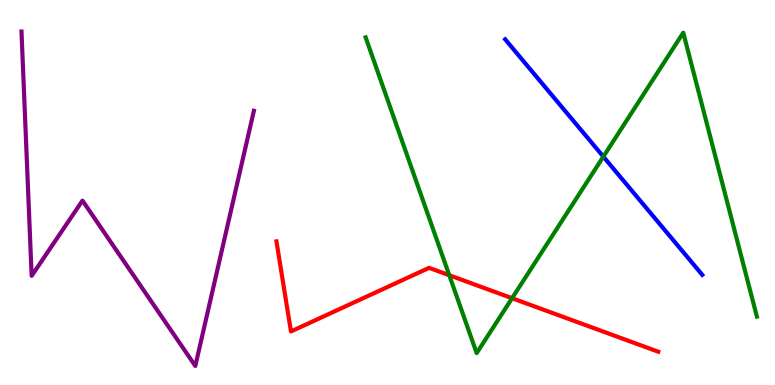[{'lines': ['blue', 'red'], 'intersections': []}, {'lines': ['green', 'red'], 'intersections': [{'x': 5.8, 'y': 2.85}, {'x': 6.61, 'y': 2.25}]}, {'lines': ['purple', 'red'], 'intersections': []}, {'lines': ['blue', 'green'], 'intersections': [{'x': 7.79, 'y': 5.93}]}, {'lines': ['blue', 'purple'], 'intersections': []}, {'lines': ['green', 'purple'], 'intersections': []}]